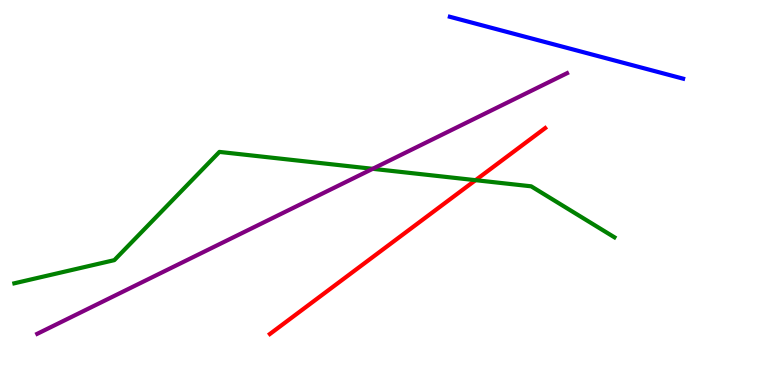[{'lines': ['blue', 'red'], 'intersections': []}, {'lines': ['green', 'red'], 'intersections': [{'x': 6.14, 'y': 5.32}]}, {'lines': ['purple', 'red'], 'intersections': []}, {'lines': ['blue', 'green'], 'intersections': []}, {'lines': ['blue', 'purple'], 'intersections': []}, {'lines': ['green', 'purple'], 'intersections': [{'x': 4.81, 'y': 5.62}]}]